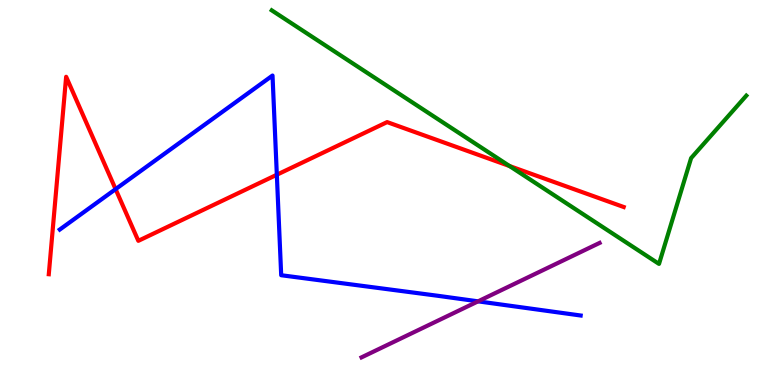[{'lines': ['blue', 'red'], 'intersections': [{'x': 1.49, 'y': 5.09}, {'x': 3.57, 'y': 5.46}]}, {'lines': ['green', 'red'], 'intersections': [{'x': 6.57, 'y': 5.69}]}, {'lines': ['purple', 'red'], 'intersections': []}, {'lines': ['blue', 'green'], 'intersections': []}, {'lines': ['blue', 'purple'], 'intersections': [{'x': 6.17, 'y': 2.17}]}, {'lines': ['green', 'purple'], 'intersections': []}]